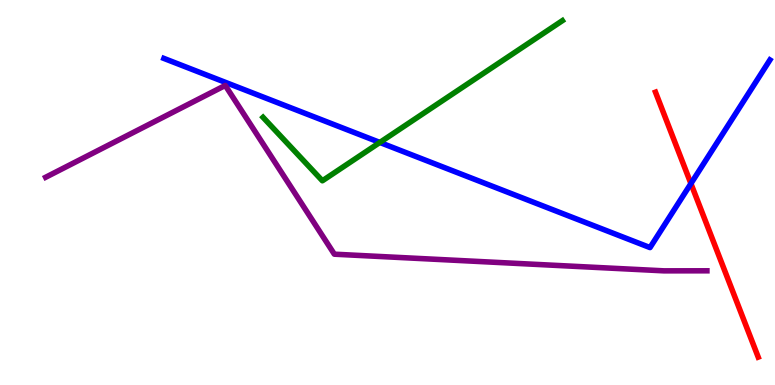[{'lines': ['blue', 'red'], 'intersections': [{'x': 8.92, 'y': 5.23}]}, {'lines': ['green', 'red'], 'intersections': []}, {'lines': ['purple', 'red'], 'intersections': []}, {'lines': ['blue', 'green'], 'intersections': [{'x': 4.9, 'y': 6.3}]}, {'lines': ['blue', 'purple'], 'intersections': []}, {'lines': ['green', 'purple'], 'intersections': []}]